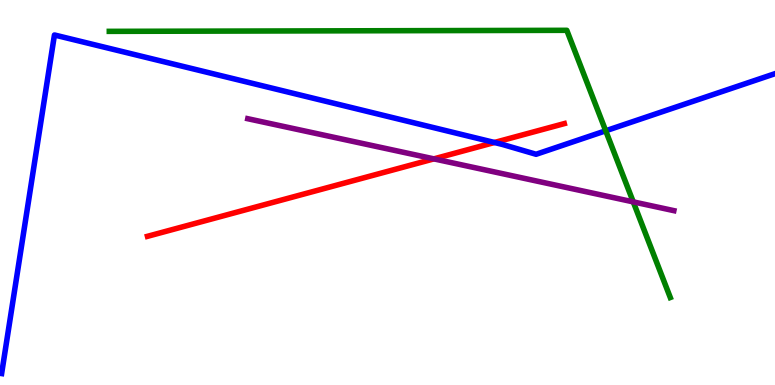[{'lines': ['blue', 'red'], 'intersections': [{'x': 6.38, 'y': 6.3}]}, {'lines': ['green', 'red'], 'intersections': []}, {'lines': ['purple', 'red'], 'intersections': [{'x': 5.6, 'y': 5.87}]}, {'lines': ['blue', 'green'], 'intersections': [{'x': 7.82, 'y': 6.6}]}, {'lines': ['blue', 'purple'], 'intersections': []}, {'lines': ['green', 'purple'], 'intersections': [{'x': 8.17, 'y': 4.76}]}]